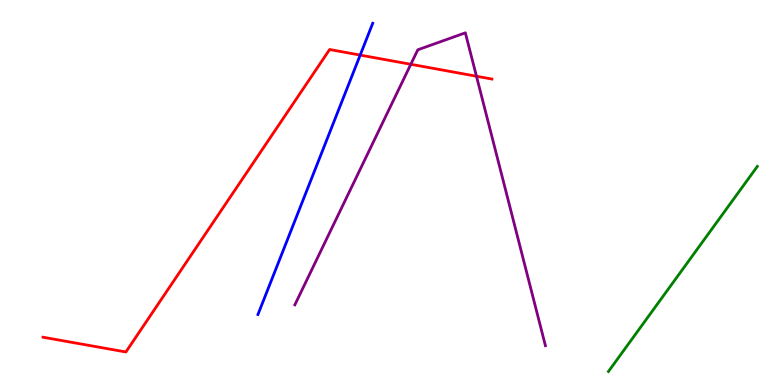[{'lines': ['blue', 'red'], 'intersections': [{'x': 4.65, 'y': 8.57}]}, {'lines': ['green', 'red'], 'intersections': []}, {'lines': ['purple', 'red'], 'intersections': [{'x': 5.3, 'y': 8.33}, {'x': 6.15, 'y': 8.02}]}, {'lines': ['blue', 'green'], 'intersections': []}, {'lines': ['blue', 'purple'], 'intersections': []}, {'lines': ['green', 'purple'], 'intersections': []}]